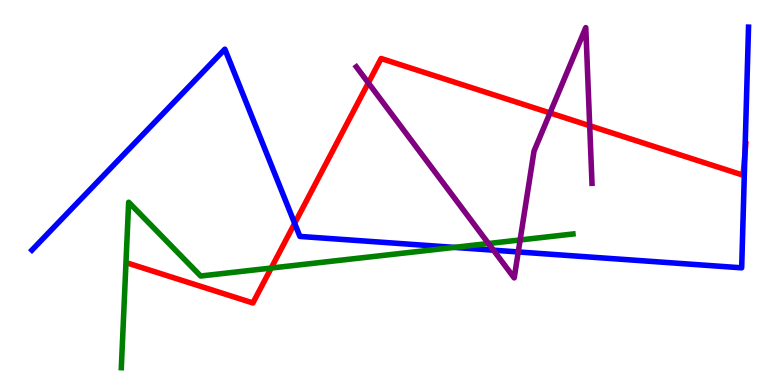[{'lines': ['blue', 'red'], 'intersections': [{'x': 3.8, 'y': 4.2}, {'x': 9.61, 'y': 6.0}]}, {'lines': ['green', 'red'], 'intersections': [{'x': 3.5, 'y': 3.04}]}, {'lines': ['purple', 'red'], 'intersections': [{'x': 4.75, 'y': 7.85}, {'x': 7.1, 'y': 7.07}, {'x': 7.61, 'y': 6.73}]}, {'lines': ['blue', 'green'], 'intersections': [{'x': 5.86, 'y': 3.57}]}, {'lines': ['blue', 'purple'], 'intersections': [{'x': 6.37, 'y': 3.5}, {'x': 6.69, 'y': 3.46}]}, {'lines': ['green', 'purple'], 'intersections': [{'x': 6.3, 'y': 3.67}, {'x': 6.71, 'y': 3.77}]}]